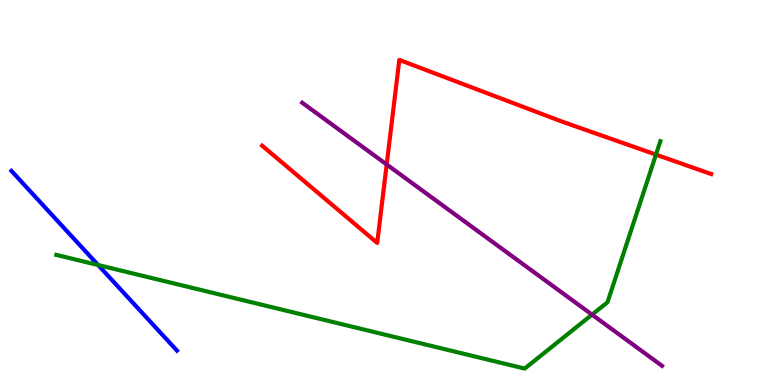[{'lines': ['blue', 'red'], 'intersections': []}, {'lines': ['green', 'red'], 'intersections': [{'x': 8.46, 'y': 5.98}]}, {'lines': ['purple', 'red'], 'intersections': [{'x': 4.99, 'y': 5.73}]}, {'lines': ['blue', 'green'], 'intersections': [{'x': 1.27, 'y': 3.12}]}, {'lines': ['blue', 'purple'], 'intersections': []}, {'lines': ['green', 'purple'], 'intersections': [{'x': 7.64, 'y': 1.83}]}]